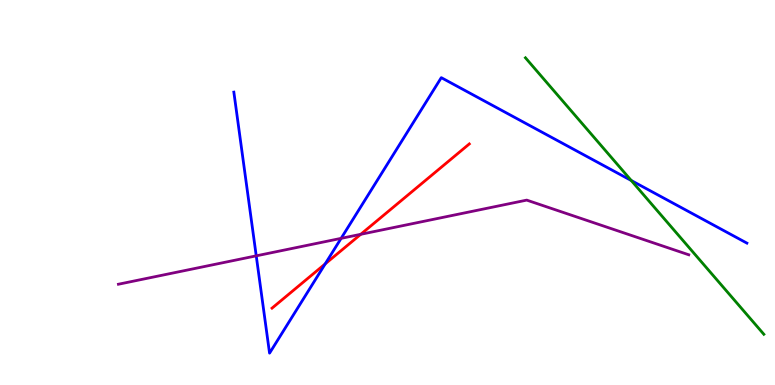[{'lines': ['blue', 'red'], 'intersections': [{'x': 4.2, 'y': 3.15}]}, {'lines': ['green', 'red'], 'intersections': []}, {'lines': ['purple', 'red'], 'intersections': [{'x': 4.65, 'y': 3.91}]}, {'lines': ['blue', 'green'], 'intersections': [{'x': 8.15, 'y': 5.31}]}, {'lines': ['blue', 'purple'], 'intersections': [{'x': 3.31, 'y': 3.35}, {'x': 4.4, 'y': 3.81}]}, {'lines': ['green', 'purple'], 'intersections': []}]